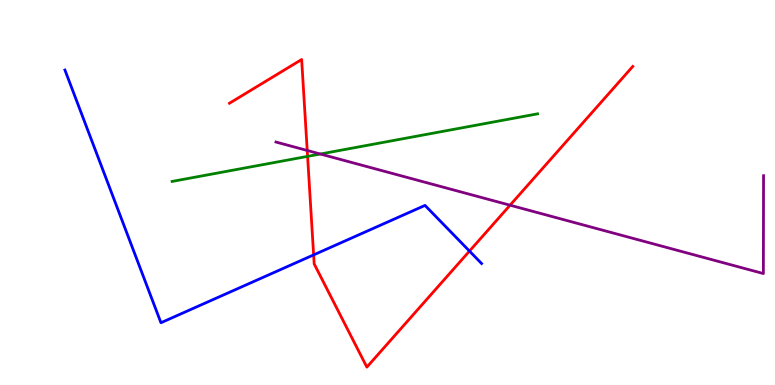[{'lines': ['blue', 'red'], 'intersections': [{'x': 4.05, 'y': 3.38}, {'x': 6.06, 'y': 3.48}]}, {'lines': ['green', 'red'], 'intersections': [{'x': 3.97, 'y': 5.94}]}, {'lines': ['purple', 'red'], 'intersections': [{'x': 3.96, 'y': 6.09}, {'x': 6.58, 'y': 4.67}]}, {'lines': ['blue', 'green'], 'intersections': []}, {'lines': ['blue', 'purple'], 'intersections': []}, {'lines': ['green', 'purple'], 'intersections': [{'x': 4.13, 'y': 6.0}]}]